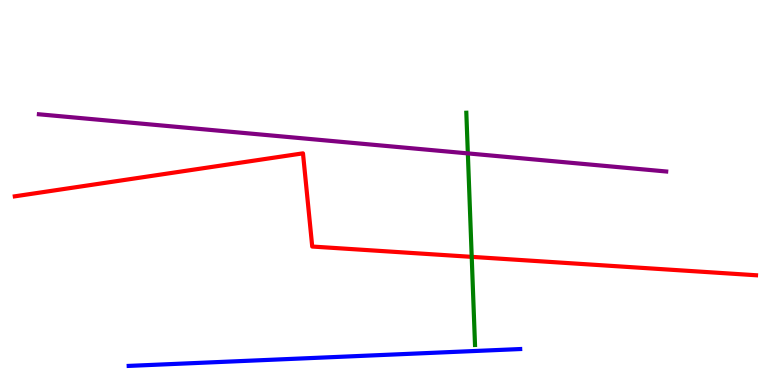[{'lines': ['blue', 'red'], 'intersections': []}, {'lines': ['green', 'red'], 'intersections': [{'x': 6.09, 'y': 3.33}]}, {'lines': ['purple', 'red'], 'intersections': []}, {'lines': ['blue', 'green'], 'intersections': []}, {'lines': ['blue', 'purple'], 'intersections': []}, {'lines': ['green', 'purple'], 'intersections': [{'x': 6.04, 'y': 6.02}]}]